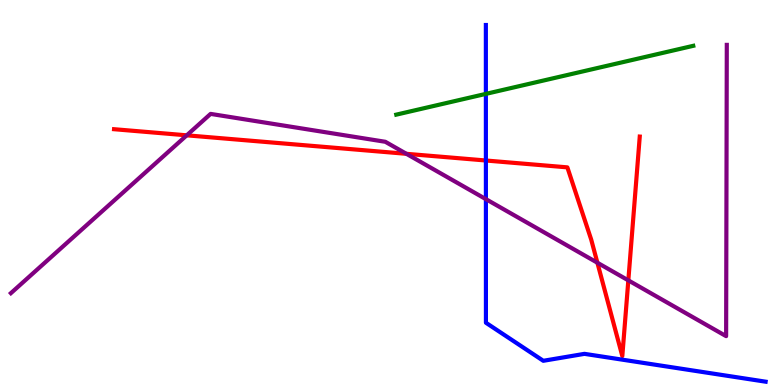[{'lines': ['blue', 'red'], 'intersections': [{'x': 6.27, 'y': 5.83}]}, {'lines': ['green', 'red'], 'intersections': []}, {'lines': ['purple', 'red'], 'intersections': [{'x': 2.41, 'y': 6.49}, {'x': 5.24, 'y': 6.0}, {'x': 7.71, 'y': 3.18}, {'x': 8.11, 'y': 2.72}]}, {'lines': ['blue', 'green'], 'intersections': [{'x': 6.27, 'y': 7.56}]}, {'lines': ['blue', 'purple'], 'intersections': [{'x': 6.27, 'y': 4.83}]}, {'lines': ['green', 'purple'], 'intersections': []}]